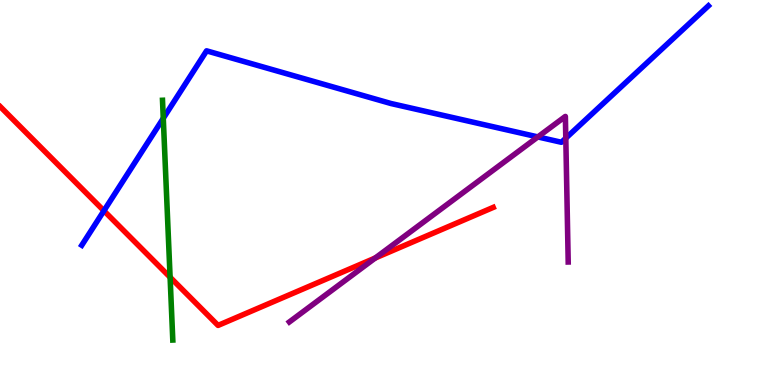[{'lines': ['blue', 'red'], 'intersections': [{'x': 1.34, 'y': 4.53}]}, {'lines': ['green', 'red'], 'intersections': [{'x': 2.19, 'y': 2.8}]}, {'lines': ['purple', 'red'], 'intersections': [{'x': 4.84, 'y': 3.3}]}, {'lines': ['blue', 'green'], 'intersections': [{'x': 2.11, 'y': 6.93}]}, {'lines': ['blue', 'purple'], 'intersections': [{'x': 6.94, 'y': 6.44}, {'x': 7.3, 'y': 6.41}]}, {'lines': ['green', 'purple'], 'intersections': []}]